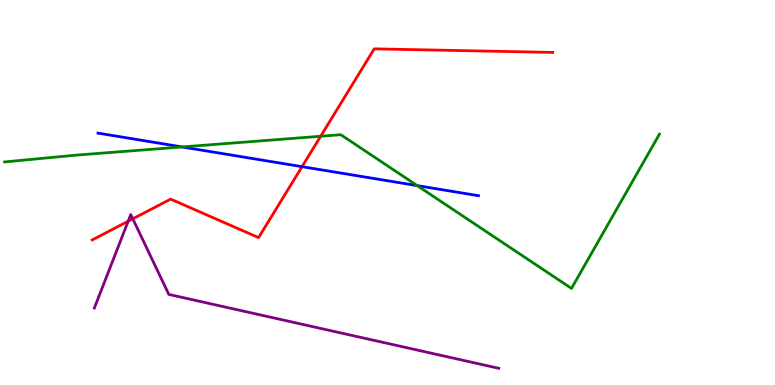[{'lines': ['blue', 'red'], 'intersections': [{'x': 3.9, 'y': 5.67}]}, {'lines': ['green', 'red'], 'intersections': [{'x': 4.14, 'y': 6.46}]}, {'lines': ['purple', 'red'], 'intersections': [{'x': 1.65, 'y': 4.25}, {'x': 1.71, 'y': 4.32}]}, {'lines': ['blue', 'green'], 'intersections': [{'x': 2.35, 'y': 6.18}, {'x': 5.38, 'y': 5.18}]}, {'lines': ['blue', 'purple'], 'intersections': []}, {'lines': ['green', 'purple'], 'intersections': []}]